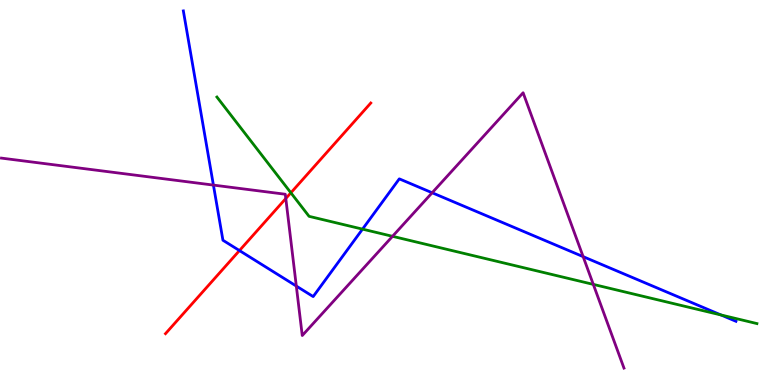[{'lines': ['blue', 'red'], 'intersections': [{'x': 3.09, 'y': 3.49}]}, {'lines': ['green', 'red'], 'intersections': [{'x': 3.75, 'y': 4.99}]}, {'lines': ['purple', 'red'], 'intersections': [{'x': 3.69, 'y': 4.84}]}, {'lines': ['blue', 'green'], 'intersections': [{'x': 4.68, 'y': 4.05}, {'x': 9.3, 'y': 1.82}]}, {'lines': ['blue', 'purple'], 'intersections': [{'x': 2.75, 'y': 5.19}, {'x': 3.82, 'y': 2.57}, {'x': 5.58, 'y': 4.99}, {'x': 7.52, 'y': 3.33}]}, {'lines': ['green', 'purple'], 'intersections': [{'x': 5.06, 'y': 3.86}, {'x': 7.66, 'y': 2.61}]}]